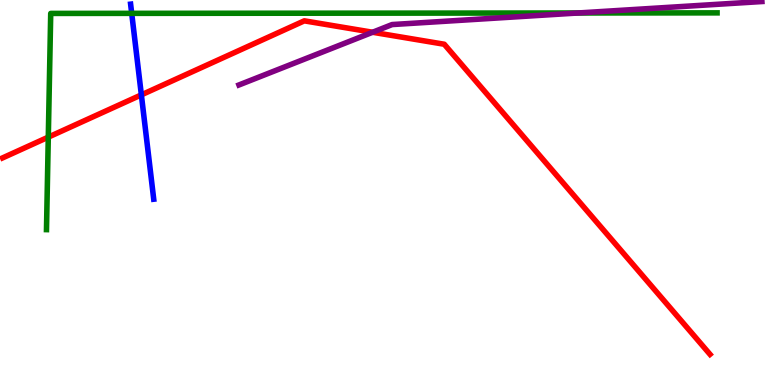[{'lines': ['blue', 'red'], 'intersections': [{'x': 1.82, 'y': 7.54}]}, {'lines': ['green', 'red'], 'intersections': [{'x': 0.623, 'y': 6.44}]}, {'lines': ['purple', 'red'], 'intersections': [{'x': 4.81, 'y': 9.16}]}, {'lines': ['blue', 'green'], 'intersections': [{'x': 1.7, 'y': 9.65}]}, {'lines': ['blue', 'purple'], 'intersections': []}, {'lines': ['green', 'purple'], 'intersections': [{'x': 7.46, 'y': 9.66}]}]